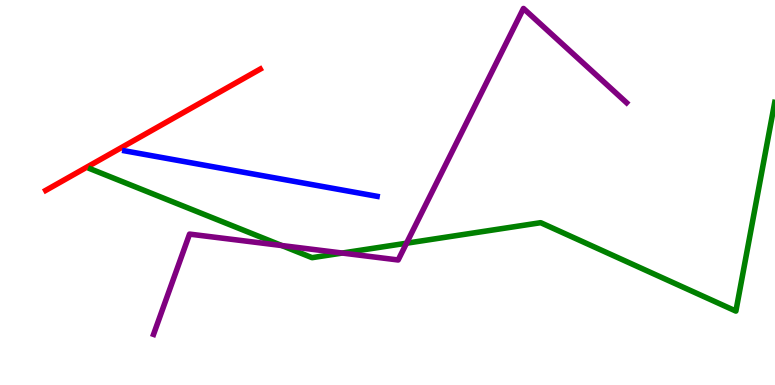[{'lines': ['blue', 'red'], 'intersections': []}, {'lines': ['green', 'red'], 'intersections': []}, {'lines': ['purple', 'red'], 'intersections': []}, {'lines': ['blue', 'green'], 'intersections': []}, {'lines': ['blue', 'purple'], 'intersections': []}, {'lines': ['green', 'purple'], 'intersections': [{'x': 3.64, 'y': 3.62}, {'x': 4.42, 'y': 3.43}, {'x': 5.25, 'y': 3.68}]}]